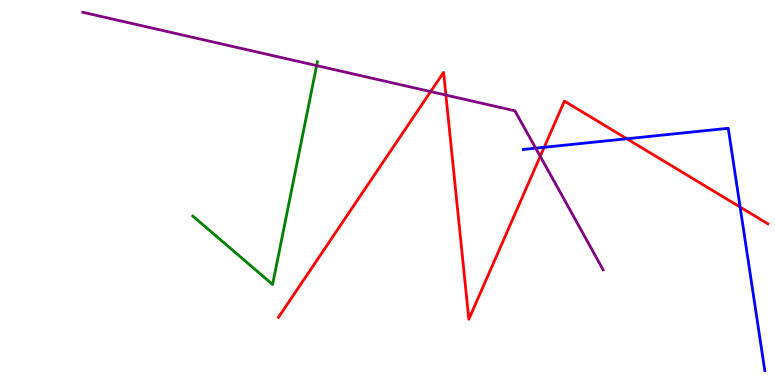[{'lines': ['blue', 'red'], 'intersections': [{'x': 7.02, 'y': 6.17}, {'x': 8.09, 'y': 6.4}, {'x': 9.55, 'y': 4.62}]}, {'lines': ['green', 'red'], 'intersections': []}, {'lines': ['purple', 'red'], 'intersections': [{'x': 5.56, 'y': 7.62}, {'x': 5.75, 'y': 7.53}, {'x': 6.97, 'y': 5.94}]}, {'lines': ['blue', 'green'], 'intersections': []}, {'lines': ['blue', 'purple'], 'intersections': [{'x': 6.91, 'y': 6.15}]}, {'lines': ['green', 'purple'], 'intersections': [{'x': 4.09, 'y': 8.3}]}]